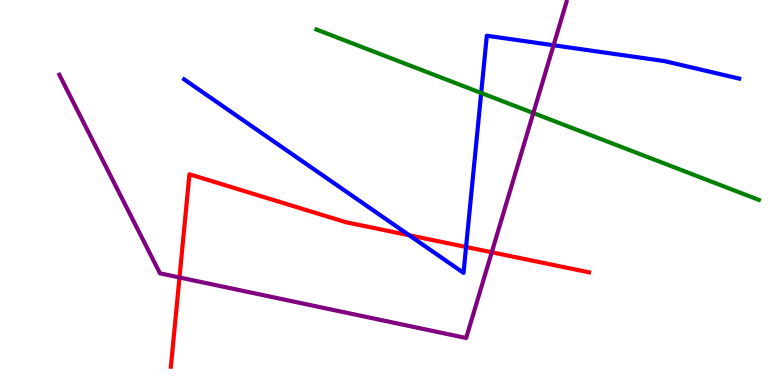[{'lines': ['blue', 'red'], 'intersections': [{'x': 5.28, 'y': 3.89}, {'x': 6.01, 'y': 3.59}]}, {'lines': ['green', 'red'], 'intersections': []}, {'lines': ['purple', 'red'], 'intersections': [{'x': 2.32, 'y': 2.79}, {'x': 6.35, 'y': 3.45}]}, {'lines': ['blue', 'green'], 'intersections': [{'x': 6.21, 'y': 7.59}]}, {'lines': ['blue', 'purple'], 'intersections': [{'x': 7.14, 'y': 8.82}]}, {'lines': ['green', 'purple'], 'intersections': [{'x': 6.88, 'y': 7.06}]}]